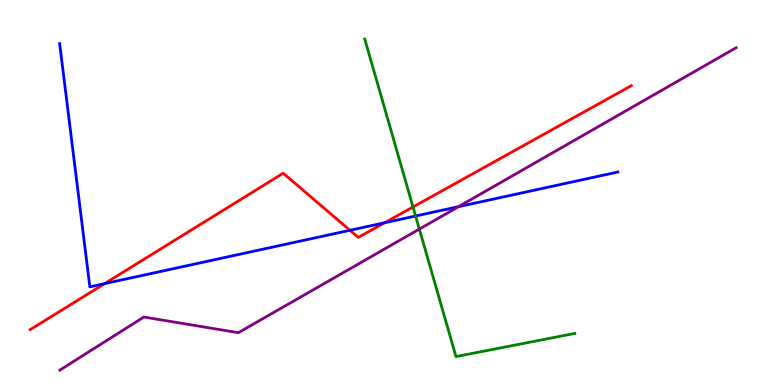[{'lines': ['blue', 'red'], 'intersections': [{'x': 1.35, 'y': 2.63}, {'x': 4.52, 'y': 4.02}, {'x': 4.96, 'y': 4.21}]}, {'lines': ['green', 'red'], 'intersections': [{'x': 5.33, 'y': 4.62}]}, {'lines': ['purple', 'red'], 'intersections': []}, {'lines': ['blue', 'green'], 'intersections': [{'x': 5.36, 'y': 4.39}]}, {'lines': ['blue', 'purple'], 'intersections': [{'x': 5.92, 'y': 4.63}]}, {'lines': ['green', 'purple'], 'intersections': [{'x': 5.41, 'y': 4.05}]}]